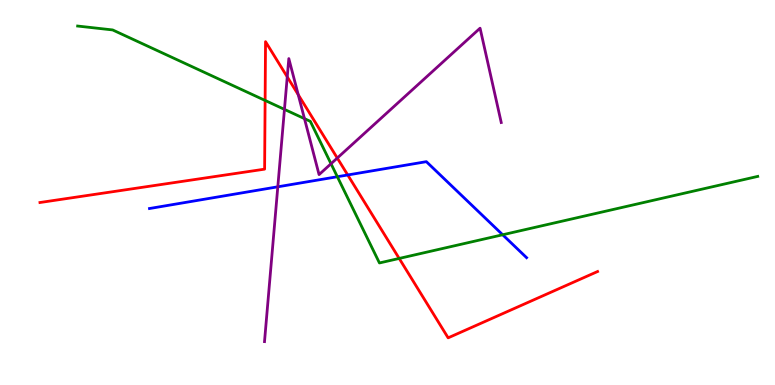[{'lines': ['blue', 'red'], 'intersections': [{'x': 4.49, 'y': 5.46}]}, {'lines': ['green', 'red'], 'intersections': [{'x': 3.42, 'y': 7.39}, {'x': 5.15, 'y': 3.29}]}, {'lines': ['purple', 'red'], 'intersections': [{'x': 3.71, 'y': 8.0}, {'x': 3.85, 'y': 7.54}, {'x': 4.35, 'y': 5.9}]}, {'lines': ['blue', 'green'], 'intersections': [{'x': 4.35, 'y': 5.41}, {'x': 6.49, 'y': 3.9}]}, {'lines': ['blue', 'purple'], 'intersections': [{'x': 3.58, 'y': 5.15}]}, {'lines': ['green', 'purple'], 'intersections': [{'x': 3.67, 'y': 7.16}, {'x': 3.93, 'y': 6.92}, {'x': 4.27, 'y': 5.75}]}]